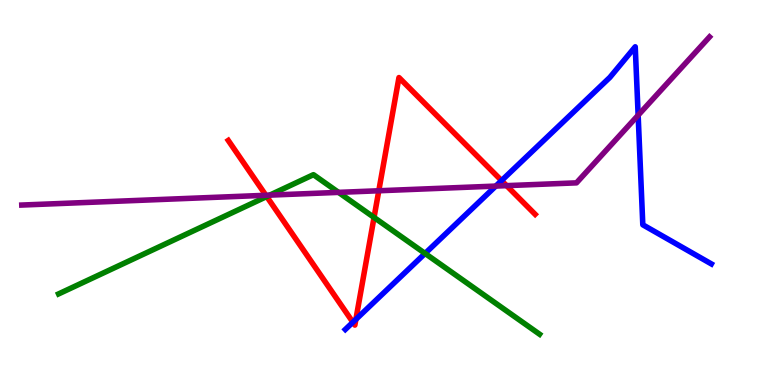[{'lines': ['blue', 'red'], 'intersections': [{'x': 4.55, 'y': 1.63}, {'x': 4.59, 'y': 1.7}, {'x': 6.47, 'y': 5.31}]}, {'lines': ['green', 'red'], 'intersections': [{'x': 3.44, 'y': 4.9}, {'x': 4.83, 'y': 4.35}]}, {'lines': ['purple', 'red'], 'intersections': [{'x': 3.43, 'y': 4.93}, {'x': 4.89, 'y': 5.05}, {'x': 6.54, 'y': 5.18}]}, {'lines': ['blue', 'green'], 'intersections': [{'x': 5.48, 'y': 3.42}]}, {'lines': ['blue', 'purple'], 'intersections': [{'x': 6.4, 'y': 5.17}, {'x': 8.23, 'y': 7.01}]}, {'lines': ['green', 'purple'], 'intersections': [{'x': 3.48, 'y': 4.93}, {'x': 4.37, 'y': 5.0}]}]